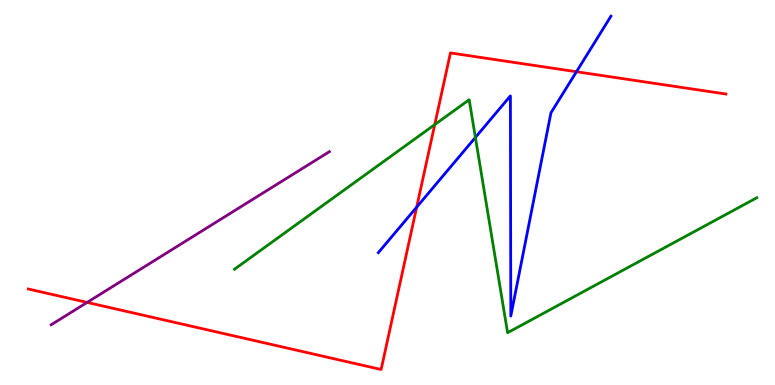[{'lines': ['blue', 'red'], 'intersections': [{'x': 5.38, 'y': 4.62}, {'x': 7.44, 'y': 8.14}]}, {'lines': ['green', 'red'], 'intersections': [{'x': 5.61, 'y': 6.76}]}, {'lines': ['purple', 'red'], 'intersections': [{'x': 1.12, 'y': 2.15}]}, {'lines': ['blue', 'green'], 'intersections': [{'x': 6.13, 'y': 6.43}]}, {'lines': ['blue', 'purple'], 'intersections': []}, {'lines': ['green', 'purple'], 'intersections': []}]